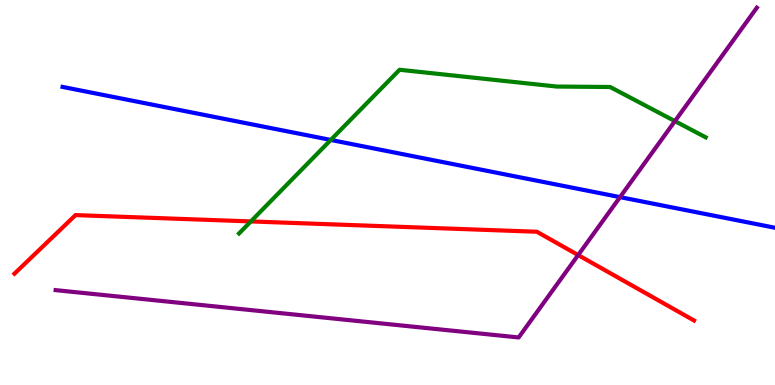[{'lines': ['blue', 'red'], 'intersections': []}, {'lines': ['green', 'red'], 'intersections': [{'x': 3.24, 'y': 4.25}]}, {'lines': ['purple', 'red'], 'intersections': [{'x': 7.46, 'y': 3.37}]}, {'lines': ['blue', 'green'], 'intersections': [{'x': 4.27, 'y': 6.37}]}, {'lines': ['blue', 'purple'], 'intersections': [{'x': 8.0, 'y': 4.88}]}, {'lines': ['green', 'purple'], 'intersections': [{'x': 8.71, 'y': 6.85}]}]